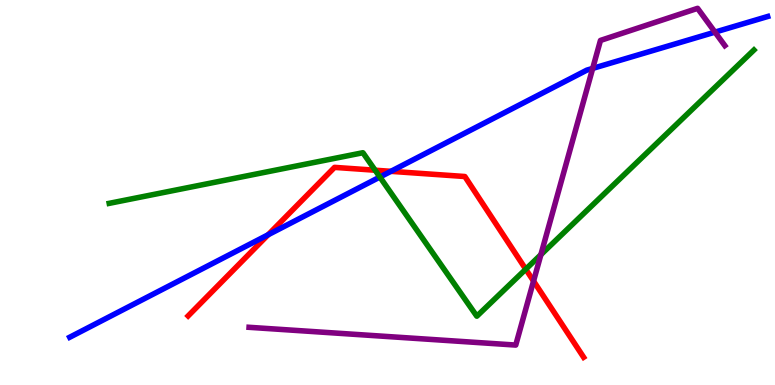[{'lines': ['blue', 'red'], 'intersections': [{'x': 3.46, 'y': 3.9}, {'x': 5.04, 'y': 5.55}]}, {'lines': ['green', 'red'], 'intersections': [{'x': 4.84, 'y': 5.58}, {'x': 6.78, 'y': 3.01}]}, {'lines': ['purple', 'red'], 'intersections': [{'x': 6.88, 'y': 2.7}]}, {'lines': ['blue', 'green'], 'intersections': [{'x': 4.9, 'y': 5.4}]}, {'lines': ['blue', 'purple'], 'intersections': [{'x': 7.65, 'y': 8.22}, {'x': 9.23, 'y': 9.17}]}, {'lines': ['green', 'purple'], 'intersections': [{'x': 6.98, 'y': 3.39}]}]